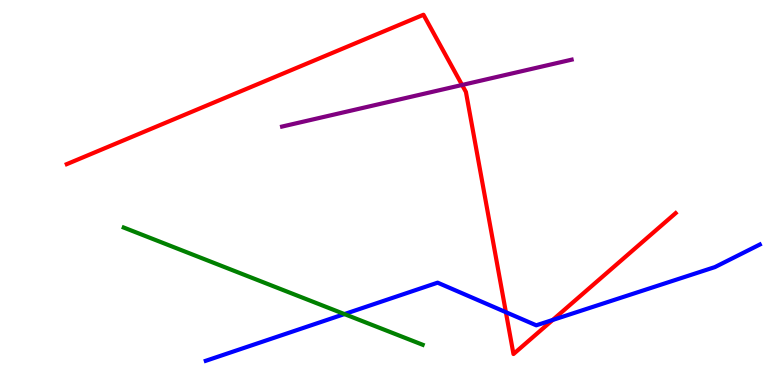[{'lines': ['blue', 'red'], 'intersections': [{'x': 6.53, 'y': 1.89}, {'x': 7.13, 'y': 1.69}]}, {'lines': ['green', 'red'], 'intersections': []}, {'lines': ['purple', 'red'], 'intersections': [{'x': 5.96, 'y': 7.79}]}, {'lines': ['blue', 'green'], 'intersections': [{'x': 4.44, 'y': 1.84}]}, {'lines': ['blue', 'purple'], 'intersections': []}, {'lines': ['green', 'purple'], 'intersections': []}]